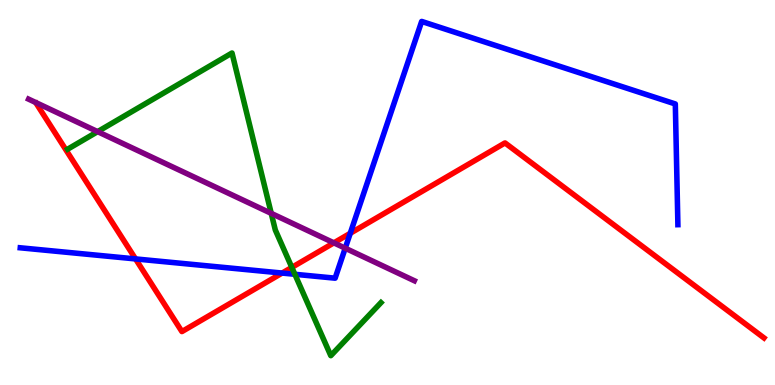[{'lines': ['blue', 'red'], 'intersections': [{'x': 1.75, 'y': 3.27}, {'x': 3.64, 'y': 2.91}, {'x': 4.52, 'y': 3.94}]}, {'lines': ['green', 'red'], 'intersections': [{'x': 3.77, 'y': 3.05}]}, {'lines': ['purple', 'red'], 'intersections': [{'x': 4.31, 'y': 3.69}]}, {'lines': ['blue', 'green'], 'intersections': [{'x': 3.8, 'y': 2.88}]}, {'lines': ['blue', 'purple'], 'intersections': [{'x': 4.45, 'y': 3.55}]}, {'lines': ['green', 'purple'], 'intersections': [{'x': 1.26, 'y': 6.58}, {'x': 3.5, 'y': 4.46}]}]